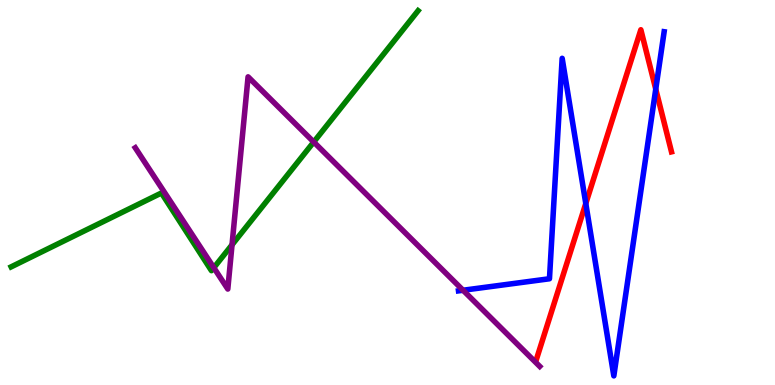[{'lines': ['blue', 'red'], 'intersections': [{'x': 7.56, 'y': 4.71}, {'x': 8.46, 'y': 7.68}]}, {'lines': ['green', 'red'], 'intersections': []}, {'lines': ['purple', 'red'], 'intersections': []}, {'lines': ['blue', 'green'], 'intersections': []}, {'lines': ['blue', 'purple'], 'intersections': [{'x': 5.97, 'y': 2.46}]}, {'lines': ['green', 'purple'], 'intersections': [{'x': 2.76, 'y': 3.05}, {'x': 2.99, 'y': 3.64}, {'x': 4.05, 'y': 6.31}]}]